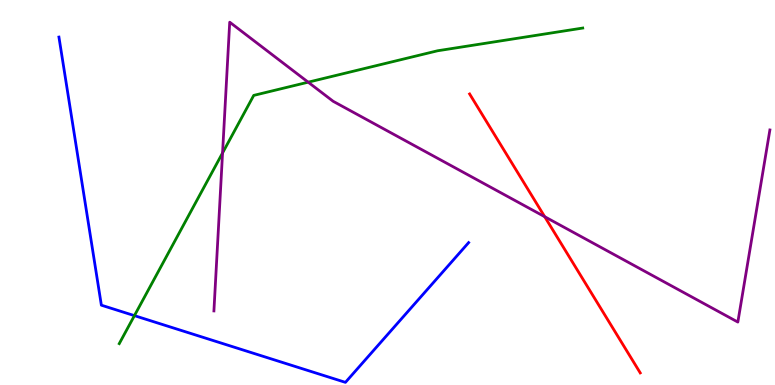[{'lines': ['blue', 'red'], 'intersections': []}, {'lines': ['green', 'red'], 'intersections': []}, {'lines': ['purple', 'red'], 'intersections': [{'x': 7.03, 'y': 4.37}]}, {'lines': ['blue', 'green'], 'intersections': [{'x': 1.73, 'y': 1.8}]}, {'lines': ['blue', 'purple'], 'intersections': []}, {'lines': ['green', 'purple'], 'intersections': [{'x': 2.87, 'y': 6.03}, {'x': 3.98, 'y': 7.87}]}]